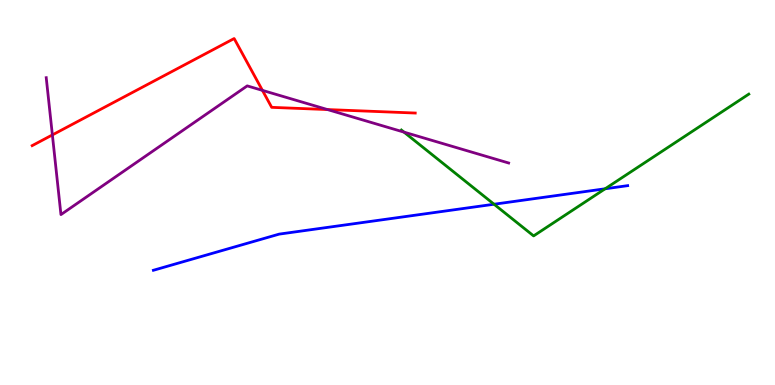[{'lines': ['blue', 'red'], 'intersections': []}, {'lines': ['green', 'red'], 'intersections': []}, {'lines': ['purple', 'red'], 'intersections': [{'x': 0.676, 'y': 6.5}, {'x': 3.39, 'y': 7.65}, {'x': 4.23, 'y': 7.15}]}, {'lines': ['blue', 'green'], 'intersections': [{'x': 6.37, 'y': 4.7}, {'x': 7.81, 'y': 5.1}]}, {'lines': ['blue', 'purple'], 'intersections': []}, {'lines': ['green', 'purple'], 'intersections': [{'x': 5.21, 'y': 6.57}]}]